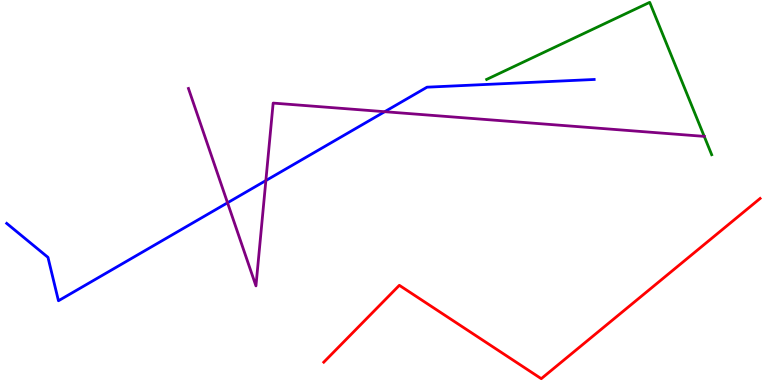[{'lines': ['blue', 'red'], 'intersections': []}, {'lines': ['green', 'red'], 'intersections': []}, {'lines': ['purple', 'red'], 'intersections': []}, {'lines': ['blue', 'green'], 'intersections': []}, {'lines': ['blue', 'purple'], 'intersections': [{'x': 2.94, 'y': 4.73}, {'x': 3.43, 'y': 5.31}, {'x': 4.96, 'y': 7.1}]}, {'lines': ['green', 'purple'], 'intersections': [{'x': 9.09, 'y': 6.46}]}]